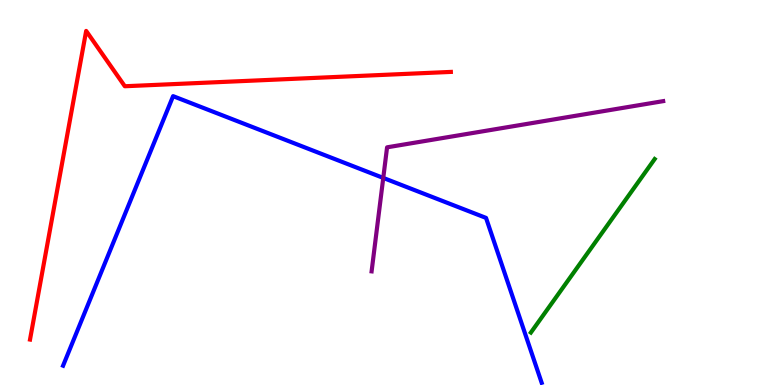[{'lines': ['blue', 'red'], 'intersections': []}, {'lines': ['green', 'red'], 'intersections': []}, {'lines': ['purple', 'red'], 'intersections': []}, {'lines': ['blue', 'green'], 'intersections': []}, {'lines': ['blue', 'purple'], 'intersections': [{'x': 4.95, 'y': 5.38}]}, {'lines': ['green', 'purple'], 'intersections': []}]